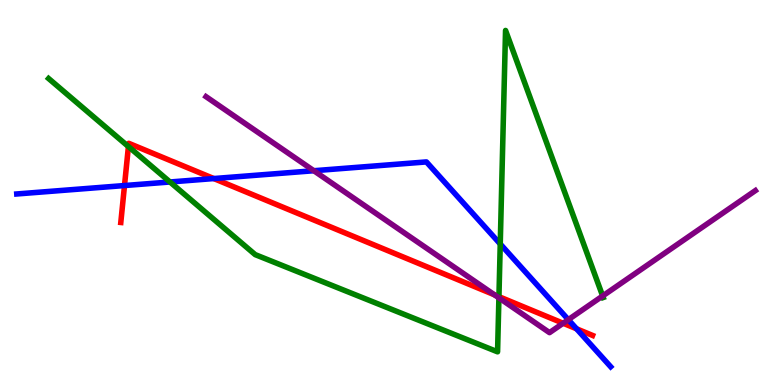[{'lines': ['blue', 'red'], 'intersections': [{'x': 1.61, 'y': 5.18}, {'x': 2.76, 'y': 5.36}, {'x': 7.44, 'y': 1.46}]}, {'lines': ['green', 'red'], 'intersections': [{'x': 1.66, 'y': 6.19}, {'x': 6.44, 'y': 2.29}]}, {'lines': ['purple', 'red'], 'intersections': [{'x': 6.38, 'y': 2.34}, {'x': 7.27, 'y': 1.6}]}, {'lines': ['blue', 'green'], 'intersections': [{'x': 2.19, 'y': 5.27}, {'x': 6.45, 'y': 3.66}]}, {'lines': ['blue', 'purple'], 'intersections': [{'x': 4.05, 'y': 5.57}, {'x': 7.33, 'y': 1.7}]}, {'lines': ['green', 'purple'], 'intersections': [{'x': 6.44, 'y': 2.26}, {'x': 7.78, 'y': 2.31}]}]